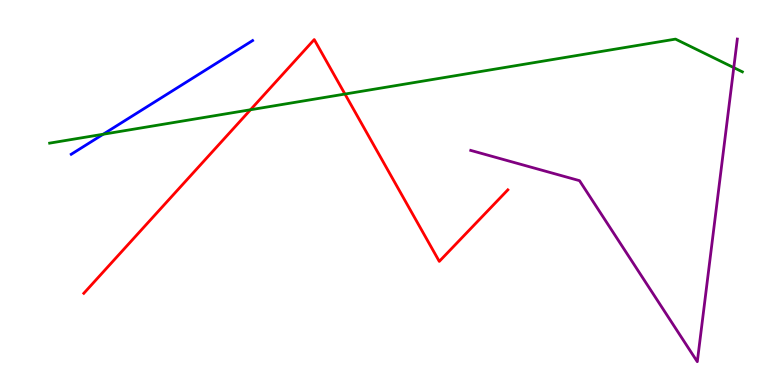[{'lines': ['blue', 'red'], 'intersections': []}, {'lines': ['green', 'red'], 'intersections': [{'x': 3.23, 'y': 7.15}, {'x': 4.45, 'y': 7.56}]}, {'lines': ['purple', 'red'], 'intersections': []}, {'lines': ['blue', 'green'], 'intersections': [{'x': 1.33, 'y': 6.51}]}, {'lines': ['blue', 'purple'], 'intersections': []}, {'lines': ['green', 'purple'], 'intersections': [{'x': 9.47, 'y': 8.24}]}]